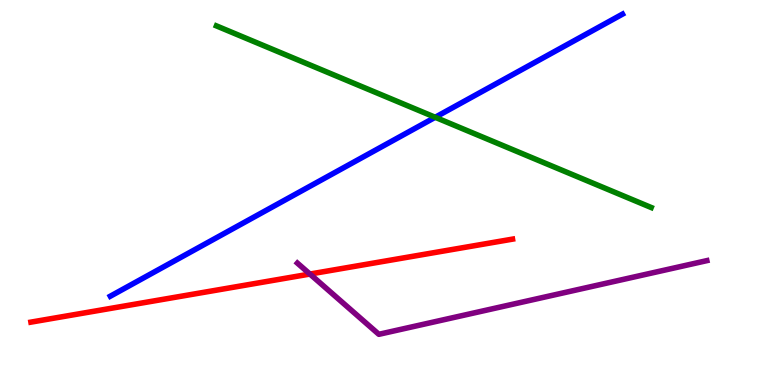[{'lines': ['blue', 'red'], 'intersections': []}, {'lines': ['green', 'red'], 'intersections': []}, {'lines': ['purple', 'red'], 'intersections': [{'x': 4.0, 'y': 2.88}]}, {'lines': ['blue', 'green'], 'intersections': [{'x': 5.62, 'y': 6.95}]}, {'lines': ['blue', 'purple'], 'intersections': []}, {'lines': ['green', 'purple'], 'intersections': []}]